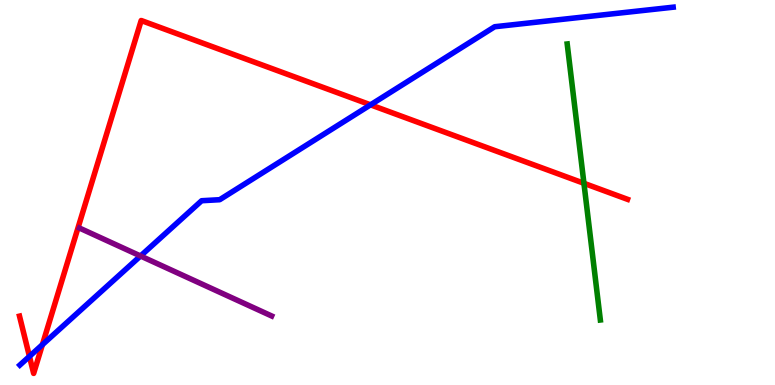[{'lines': ['blue', 'red'], 'intersections': [{'x': 0.38, 'y': 0.743}, {'x': 0.547, 'y': 1.05}, {'x': 4.78, 'y': 7.28}]}, {'lines': ['green', 'red'], 'intersections': [{'x': 7.53, 'y': 5.24}]}, {'lines': ['purple', 'red'], 'intersections': []}, {'lines': ['blue', 'green'], 'intersections': []}, {'lines': ['blue', 'purple'], 'intersections': [{'x': 1.81, 'y': 3.35}]}, {'lines': ['green', 'purple'], 'intersections': []}]